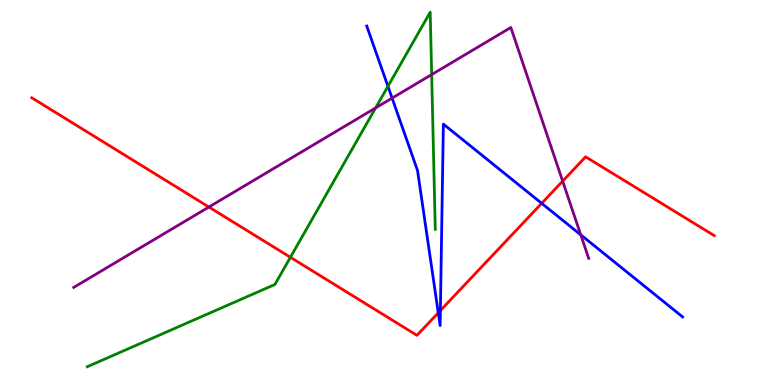[{'lines': ['blue', 'red'], 'intersections': [{'x': 5.66, 'y': 1.88}, {'x': 5.68, 'y': 1.93}, {'x': 6.99, 'y': 4.72}]}, {'lines': ['green', 'red'], 'intersections': [{'x': 3.75, 'y': 3.32}]}, {'lines': ['purple', 'red'], 'intersections': [{'x': 2.7, 'y': 4.62}, {'x': 7.26, 'y': 5.3}]}, {'lines': ['blue', 'green'], 'intersections': [{'x': 5.01, 'y': 7.76}]}, {'lines': ['blue', 'purple'], 'intersections': [{'x': 5.06, 'y': 7.45}, {'x': 7.49, 'y': 3.9}]}, {'lines': ['green', 'purple'], 'intersections': [{'x': 4.85, 'y': 7.2}, {'x': 5.57, 'y': 8.06}]}]